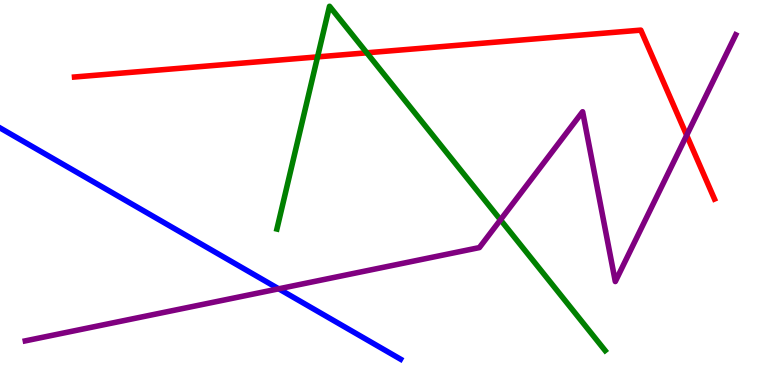[{'lines': ['blue', 'red'], 'intersections': []}, {'lines': ['green', 'red'], 'intersections': [{'x': 4.1, 'y': 8.52}, {'x': 4.73, 'y': 8.63}]}, {'lines': ['purple', 'red'], 'intersections': [{'x': 8.86, 'y': 6.49}]}, {'lines': ['blue', 'green'], 'intersections': []}, {'lines': ['blue', 'purple'], 'intersections': [{'x': 3.6, 'y': 2.5}]}, {'lines': ['green', 'purple'], 'intersections': [{'x': 6.46, 'y': 4.29}]}]